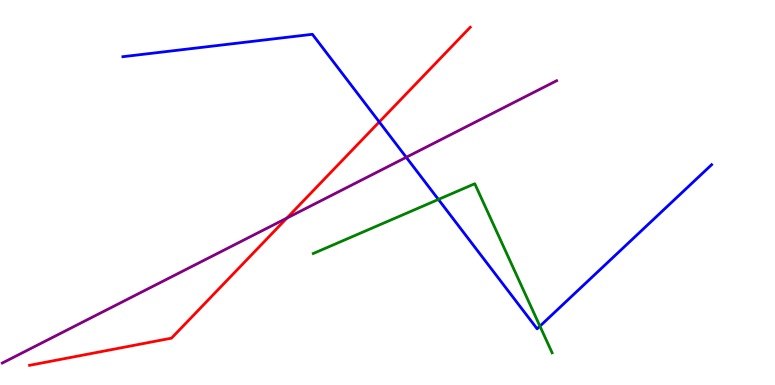[{'lines': ['blue', 'red'], 'intersections': [{'x': 4.89, 'y': 6.83}]}, {'lines': ['green', 'red'], 'intersections': []}, {'lines': ['purple', 'red'], 'intersections': [{'x': 3.7, 'y': 4.33}]}, {'lines': ['blue', 'green'], 'intersections': [{'x': 5.66, 'y': 4.82}, {'x': 6.97, 'y': 1.53}]}, {'lines': ['blue', 'purple'], 'intersections': [{'x': 5.24, 'y': 5.91}]}, {'lines': ['green', 'purple'], 'intersections': []}]